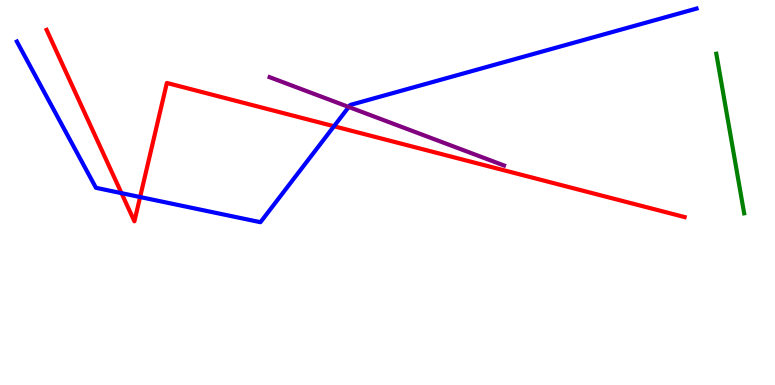[{'lines': ['blue', 'red'], 'intersections': [{'x': 1.57, 'y': 4.98}, {'x': 1.81, 'y': 4.88}, {'x': 4.31, 'y': 6.72}]}, {'lines': ['green', 'red'], 'intersections': []}, {'lines': ['purple', 'red'], 'intersections': []}, {'lines': ['blue', 'green'], 'intersections': []}, {'lines': ['blue', 'purple'], 'intersections': [{'x': 4.5, 'y': 7.22}]}, {'lines': ['green', 'purple'], 'intersections': []}]